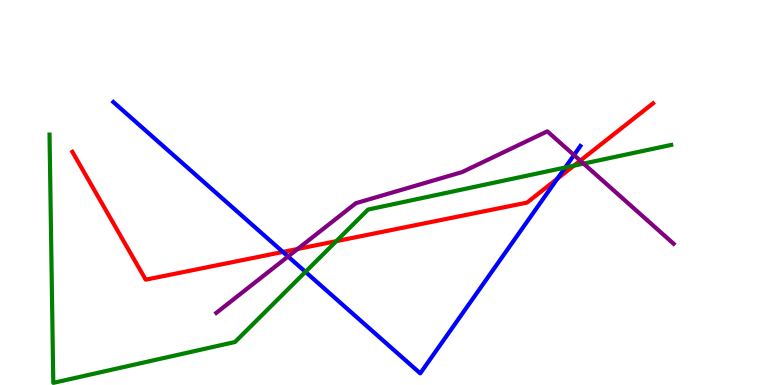[{'lines': ['blue', 'red'], 'intersections': [{'x': 3.65, 'y': 3.46}, {'x': 7.19, 'y': 5.36}]}, {'lines': ['green', 'red'], 'intersections': [{'x': 4.34, 'y': 3.74}, {'x': 7.41, 'y': 5.7}]}, {'lines': ['purple', 'red'], 'intersections': [{'x': 3.84, 'y': 3.53}, {'x': 7.49, 'y': 5.83}]}, {'lines': ['blue', 'green'], 'intersections': [{'x': 3.94, 'y': 2.94}, {'x': 7.29, 'y': 5.65}]}, {'lines': ['blue', 'purple'], 'intersections': [{'x': 3.72, 'y': 3.34}, {'x': 7.41, 'y': 5.97}]}, {'lines': ['green', 'purple'], 'intersections': [{'x': 7.53, 'y': 5.75}]}]